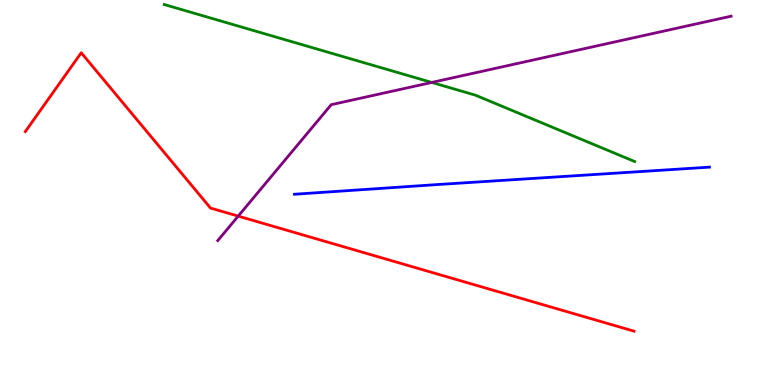[{'lines': ['blue', 'red'], 'intersections': []}, {'lines': ['green', 'red'], 'intersections': []}, {'lines': ['purple', 'red'], 'intersections': [{'x': 3.07, 'y': 4.39}]}, {'lines': ['blue', 'green'], 'intersections': []}, {'lines': ['blue', 'purple'], 'intersections': []}, {'lines': ['green', 'purple'], 'intersections': [{'x': 5.57, 'y': 7.86}]}]